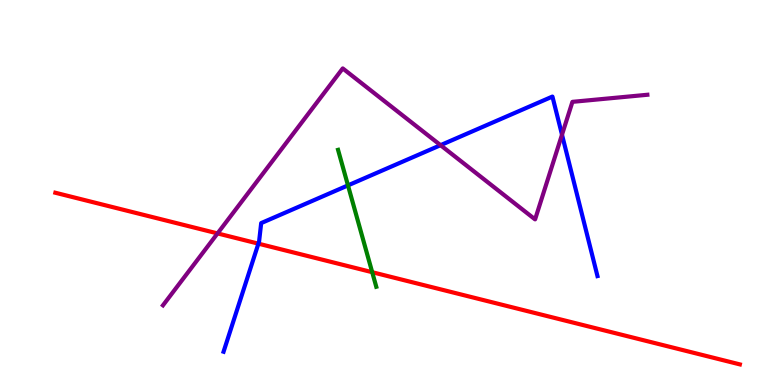[{'lines': ['blue', 'red'], 'intersections': [{'x': 3.33, 'y': 3.67}]}, {'lines': ['green', 'red'], 'intersections': [{'x': 4.8, 'y': 2.93}]}, {'lines': ['purple', 'red'], 'intersections': [{'x': 2.81, 'y': 3.94}]}, {'lines': ['blue', 'green'], 'intersections': [{'x': 4.49, 'y': 5.18}]}, {'lines': ['blue', 'purple'], 'intersections': [{'x': 5.68, 'y': 6.23}, {'x': 7.25, 'y': 6.5}]}, {'lines': ['green', 'purple'], 'intersections': []}]